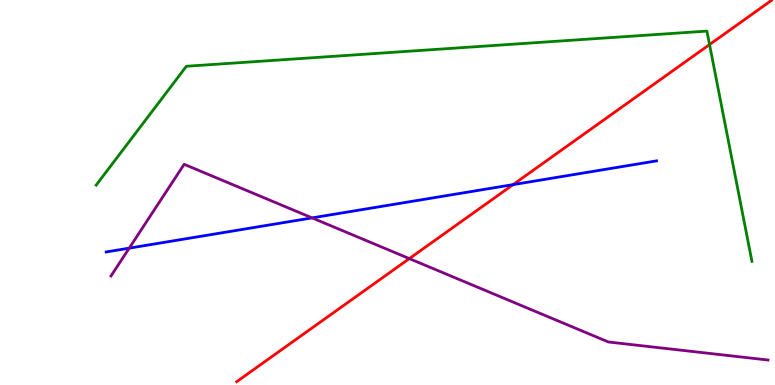[{'lines': ['blue', 'red'], 'intersections': [{'x': 6.62, 'y': 5.2}]}, {'lines': ['green', 'red'], 'intersections': [{'x': 9.16, 'y': 8.84}]}, {'lines': ['purple', 'red'], 'intersections': [{'x': 5.28, 'y': 3.28}]}, {'lines': ['blue', 'green'], 'intersections': []}, {'lines': ['blue', 'purple'], 'intersections': [{'x': 1.67, 'y': 3.55}, {'x': 4.03, 'y': 4.34}]}, {'lines': ['green', 'purple'], 'intersections': []}]